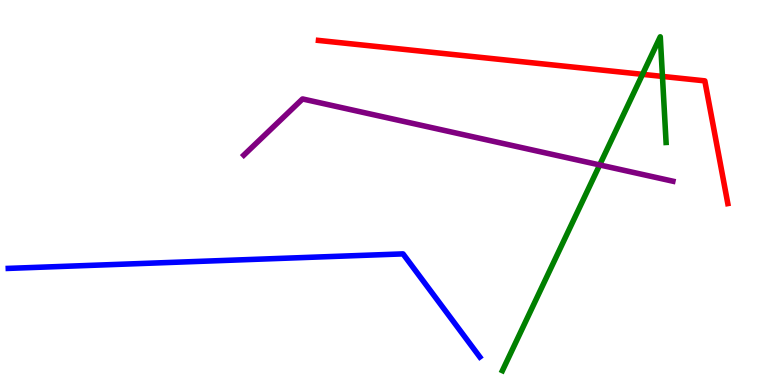[{'lines': ['blue', 'red'], 'intersections': []}, {'lines': ['green', 'red'], 'intersections': [{'x': 8.29, 'y': 8.07}, {'x': 8.55, 'y': 8.02}]}, {'lines': ['purple', 'red'], 'intersections': []}, {'lines': ['blue', 'green'], 'intersections': []}, {'lines': ['blue', 'purple'], 'intersections': []}, {'lines': ['green', 'purple'], 'intersections': [{'x': 7.74, 'y': 5.72}]}]